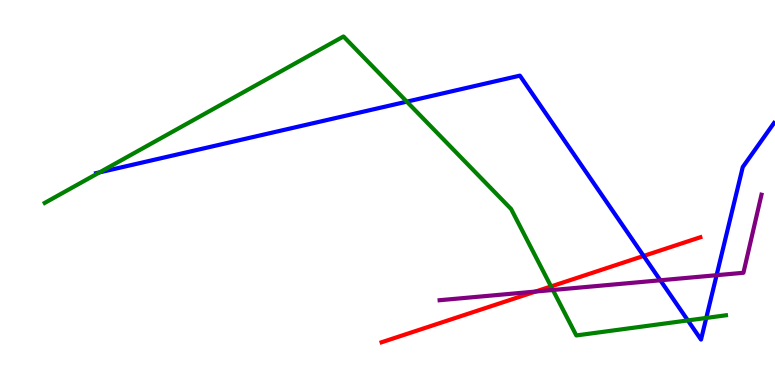[{'lines': ['blue', 'red'], 'intersections': [{'x': 8.3, 'y': 3.35}]}, {'lines': ['green', 'red'], 'intersections': [{'x': 7.11, 'y': 2.56}]}, {'lines': ['purple', 'red'], 'intersections': [{'x': 6.91, 'y': 2.43}]}, {'lines': ['blue', 'green'], 'intersections': [{'x': 1.29, 'y': 5.52}, {'x': 5.25, 'y': 7.36}, {'x': 8.88, 'y': 1.68}, {'x': 9.11, 'y': 1.74}]}, {'lines': ['blue', 'purple'], 'intersections': [{'x': 8.52, 'y': 2.72}, {'x': 9.25, 'y': 2.85}]}, {'lines': ['green', 'purple'], 'intersections': [{'x': 7.13, 'y': 2.47}]}]